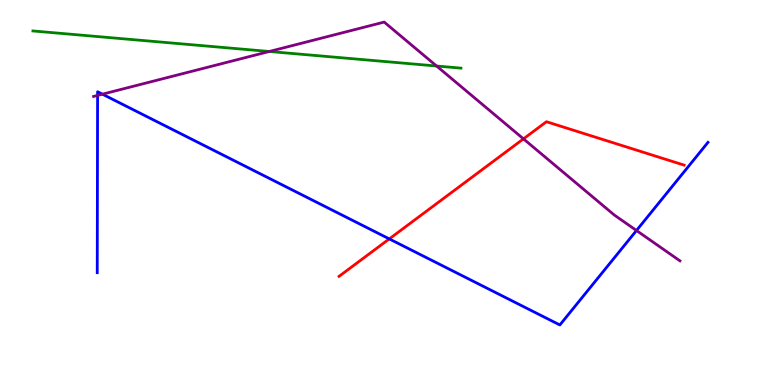[{'lines': ['blue', 'red'], 'intersections': [{'x': 5.02, 'y': 3.79}]}, {'lines': ['green', 'red'], 'intersections': []}, {'lines': ['purple', 'red'], 'intersections': [{'x': 6.75, 'y': 6.39}]}, {'lines': ['blue', 'green'], 'intersections': []}, {'lines': ['blue', 'purple'], 'intersections': [{'x': 1.26, 'y': 7.52}, {'x': 1.32, 'y': 7.55}, {'x': 8.21, 'y': 4.01}]}, {'lines': ['green', 'purple'], 'intersections': [{'x': 3.47, 'y': 8.66}, {'x': 5.63, 'y': 8.29}]}]